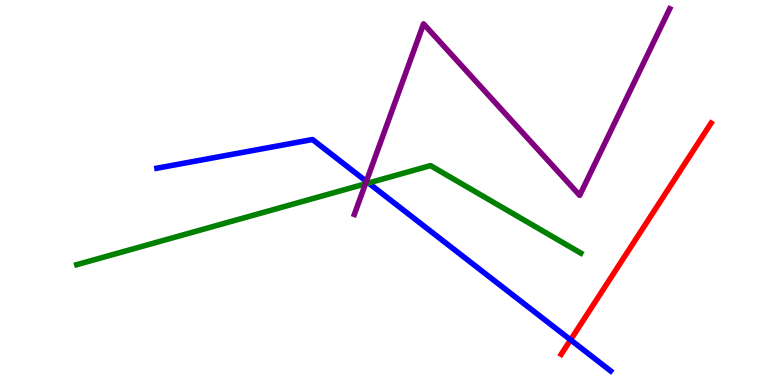[{'lines': ['blue', 'red'], 'intersections': [{'x': 7.36, 'y': 1.17}]}, {'lines': ['green', 'red'], 'intersections': []}, {'lines': ['purple', 'red'], 'intersections': []}, {'lines': ['blue', 'green'], 'intersections': [{'x': 4.75, 'y': 5.25}]}, {'lines': ['blue', 'purple'], 'intersections': [{'x': 4.73, 'y': 5.29}]}, {'lines': ['green', 'purple'], 'intersections': [{'x': 4.72, 'y': 5.23}]}]